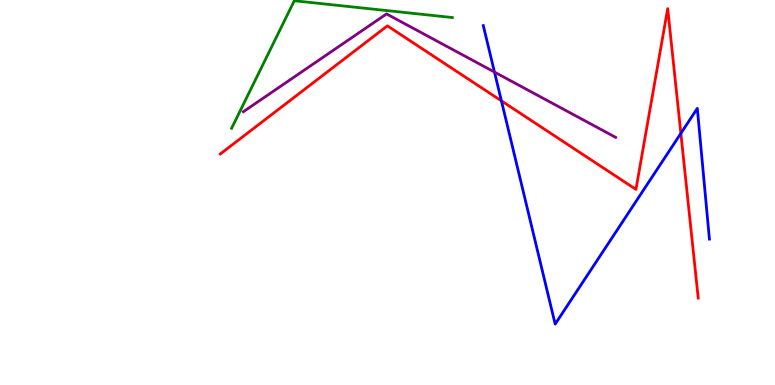[{'lines': ['blue', 'red'], 'intersections': [{'x': 6.47, 'y': 7.38}, {'x': 8.79, 'y': 6.54}]}, {'lines': ['green', 'red'], 'intersections': []}, {'lines': ['purple', 'red'], 'intersections': []}, {'lines': ['blue', 'green'], 'intersections': []}, {'lines': ['blue', 'purple'], 'intersections': [{'x': 6.38, 'y': 8.13}]}, {'lines': ['green', 'purple'], 'intersections': []}]